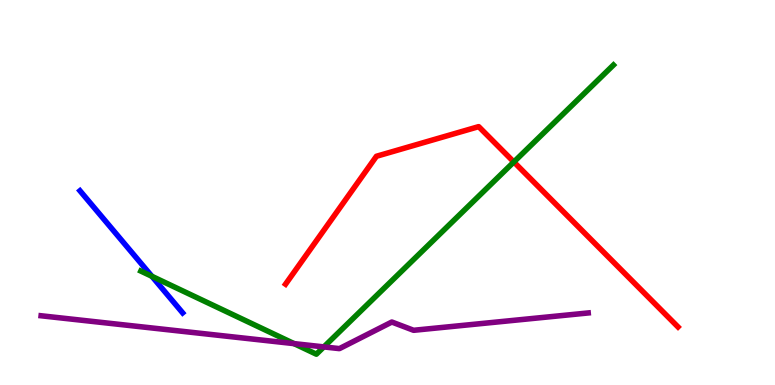[{'lines': ['blue', 'red'], 'intersections': []}, {'lines': ['green', 'red'], 'intersections': [{'x': 6.63, 'y': 5.79}]}, {'lines': ['purple', 'red'], 'intersections': []}, {'lines': ['blue', 'green'], 'intersections': [{'x': 1.96, 'y': 2.82}]}, {'lines': ['blue', 'purple'], 'intersections': []}, {'lines': ['green', 'purple'], 'intersections': [{'x': 3.79, 'y': 1.07}, {'x': 4.18, 'y': 0.989}]}]